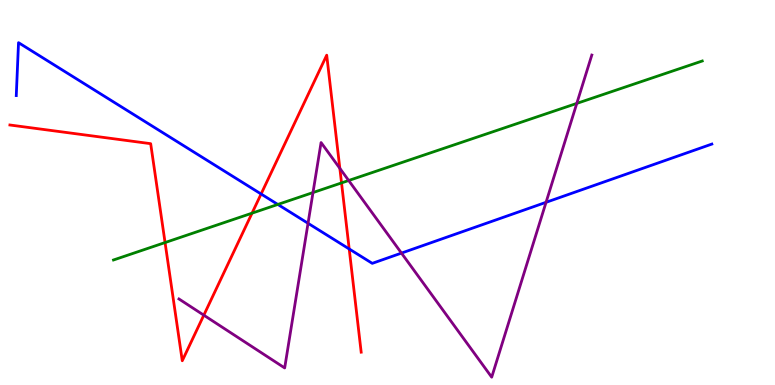[{'lines': ['blue', 'red'], 'intersections': [{'x': 3.37, 'y': 4.96}, {'x': 4.51, 'y': 3.53}]}, {'lines': ['green', 'red'], 'intersections': [{'x': 2.13, 'y': 3.7}, {'x': 3.25, 'y': 4.46}, {'x': 4.41, 'y': 5.25}]}, {'lines': ['purple', 'red'], 'intersections': [{'x': 2.63, 'y': 1.81}, {'x': 4.39, 'y': 5.63}]}, {'lines': ['blue', 'green'], 'intersections': [{'x': 3.58, 'y': 4.69}]}, {'lines': ['blue', 'purple'], 'intersections': [{'x': 3.97, 'y': 4.2}, {'x': 5.18, 'y': 3.43}, {'x': 7.05, 'y': 4.75}]}, {'lines': ['green', 'purple'], 'intersections': [{'x': 4.04, 'y': 5.0}, {'x': 4.5, 'y': 5.31}, {'x': 7.44, 'y': 7.31}]}]